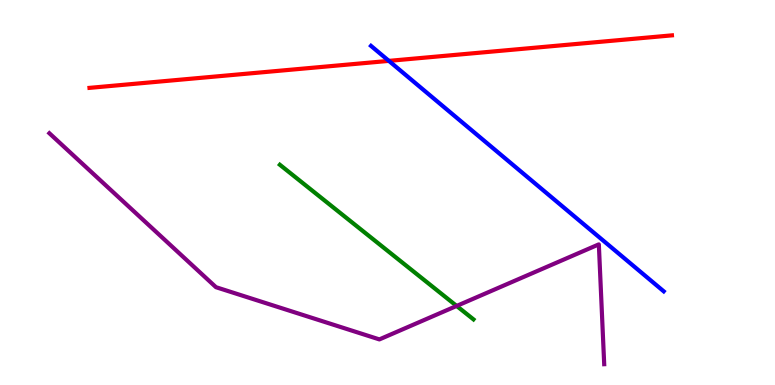[{'lines': ['blue', 'red'], 'intersections': [{'x': 5.02, 'y': 8.42}]}, {'lines': ['green', 'red'], 'intersections': []}, {'lines': ['purple', 'red'], 'intersections': []}, {'lines': ['blue', 'green'], 'intersections': []}, {'lines': ['blue', 'purple'], 'intersections': []}, {'lines': ['green', 'purple'], 'intersections': [{'x': 5.89, 'y': 2.05}]}]